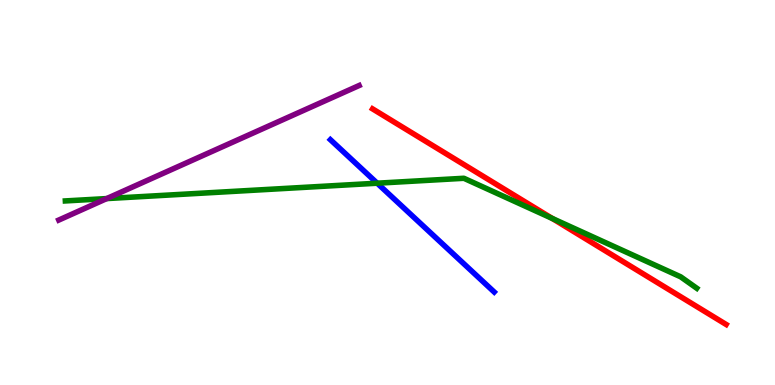[{'lines': ['blue', 'red'], 'intersections': []}, {'lines': ['green', 'red'], 'intersections': [{'x': 7.13, 'y': 4.33}]}, {'lines': ['purple', 'red'], 'intersections': []}, {'lines': ['blue', 'green'], 'intersections': [{'x': 4.87, 'y': 5.24}]}, {'lines': ['blue', 'purple'], 'intersections': []}, {'lines': ['green', 'purple'], 'intersections': [{'x': 1.38, 'y': 4.84}]}]